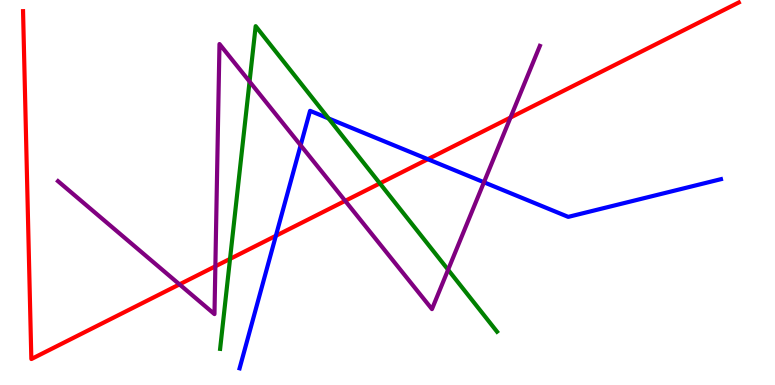[{'lines': ['blue', 'red'], 'intersections': [{'x': 3.56, 'y': 3.88}, {'x': 5.52, 'y': 5.86}]}, {'lines': ['green', 'red'], 'intersections': [{'x': 2.97, 'y': 3.28}, {'x': 4.9, 'y': 5.24}]}, {'lines': ['purple', 'red'], 'intersections': [{'x': 2.32, 'y': 2.61}, {'x': 2.78, 'y': 3.08}, {'x': 4.45, 'y': 4.78}, {'x': 6.59, 'y': 6.95}]}, {'lines': ['blue', 'green'], 'intersections': [{'x': 4.24, 'y': 6.92}]}, {'lines': ['blue', 'purple'], 'intersections': [{'x': 3.88, 'y': 6.23}, {'x': 6.24, 'y': 5.27}]}, {'lines': ['green', 'purple'], 'intersections': [{'x': 3.22, 'y': 7.88}, {'x': 5.78, 'y': 2.99}]}]